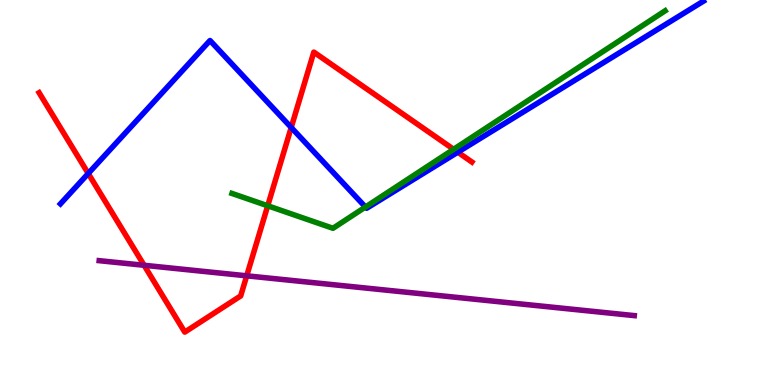[{'lines': ['blue', 'red'], 'intersections': [{'x': 1.14, 'y': 5.49}, {'x': 3.76, 'y': 6.69}, {'x': 5.91, 'y': 6.05}]}, {'lines': ['green', 'red'], 'intersections': [{'x': 3.45, 'y': 4.66}, {'x': 5.85, 'y': 6.12}]}, {'lines': ['purple', 'red'], 'intersections': [{'x': 1.86, 'y': 3.11}, {'x': 3.18, 'y': 2.84}]}, {'lines': ['blue', 'green'], 'intersections': [{'x': 4.72, 'y': 4.62}]}, {'lines': ['blue', 'purple'], 'intersections': []}, {'lines': ['green', 'purple'], 'intersections': []}]